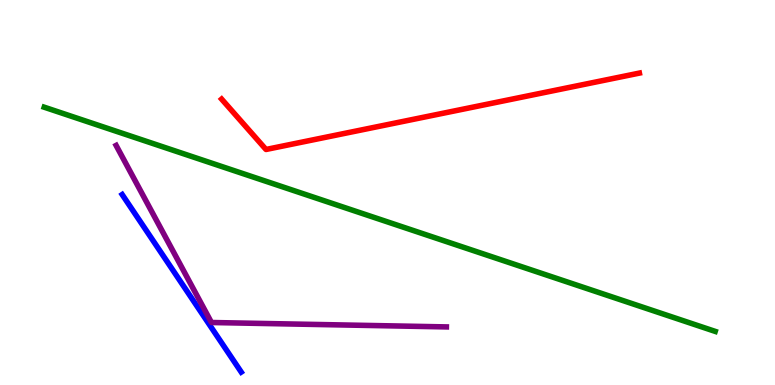[{'lines': ['blue', 'red'], 'intersections': []}, {'lines': ['green', 'red'], 'intersections': []}, {'lines': ['purple', 'red'], 'intersections': []}, {'lines': ['blue', 'green'], 'intersections': []}, {'lines': ['blue', 'purple'], 'intersections': []}, {'lines': ['green', 'purple'], 'intersections': []}]